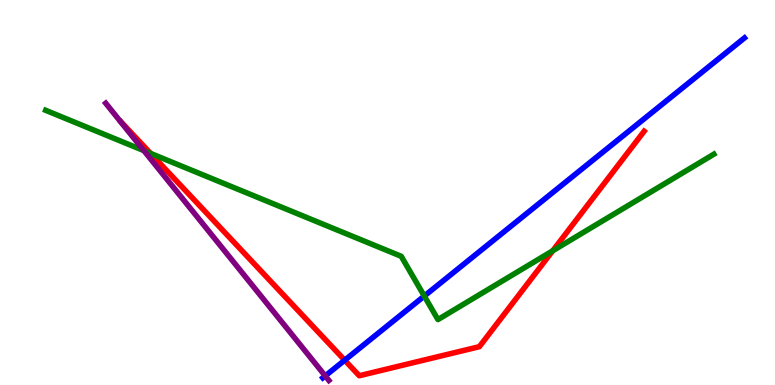[{'lines': ['blue', 'red'], 'intersections': [{'x': 4.45, 'y': 0.644}]}, {'lines': ['green', 'red'], 'intersections': [{'x': 1.94, 'y': 6.02}, {'x': 7.13, 'y': 3.49}]}, {'lines': ['purple', 'red'], 'intersections': []}, {'lines': ['blue', 'green'], 'intersections': [{'x': 5.47, 'y': 2.31}]}, {'lines': ['blue', 'purple'], 'intersections': [{'x': 4.2, 'y': 0.237}]}, {'lines': ['green', 'purple'], 'intersections': [{'x': 1.86, 'y': 6.09}]}]